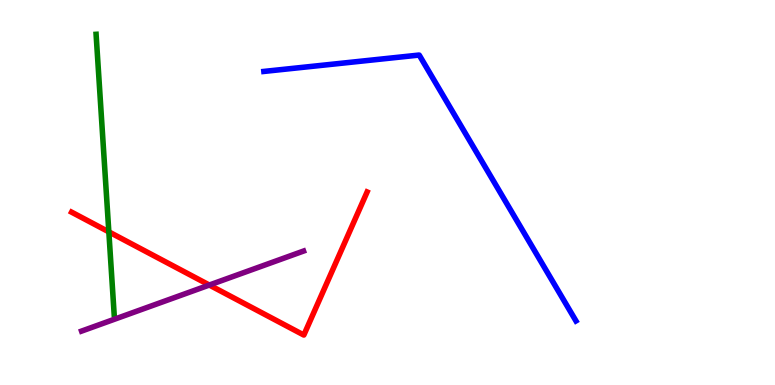[{'lines': ['blue', 'red'], 'intersections': []}, {'lines': ['green', 'red'], 'intersections': [{'x': 1.4, 'y': 3.98}]}, {'lines': ['purple', 'red'], 'intersections': [{'x': 2.7, 'y': 2.6}]}, {'lines': ['blue', 'green'], 'intersections': []}, {'lines': ['blue', 'purple'], 'intersections': []}, {'lines': ['green', 'purple'], 'intersections': []}]